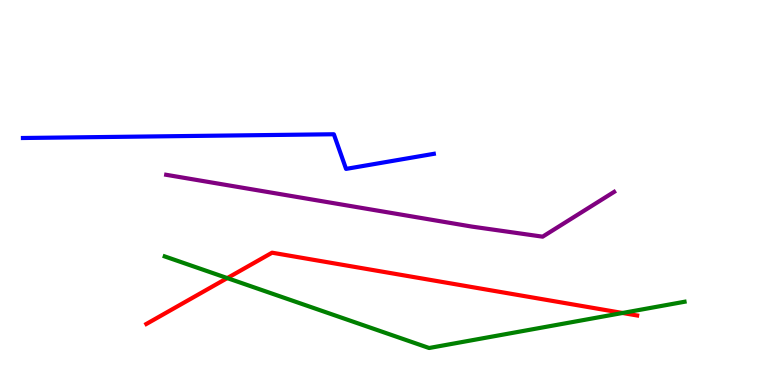[{'lines': ['blue', 'red'], 'intersections': []}, {'lines': ['green', 'red'], 'intersections': [{'x': 2.93, 'y': 2.78}, {'x': 8.03, 'y': 1.87}]}, {'lines': ['purple', 'red'], 'intersections': []}, {'lines': ['blue', 'green'], 'intersections': []}, {'lines': ['blue', 'purple'], 'intersections': []}, {'lines': ['green', 'purple'], 'intersections': []}]